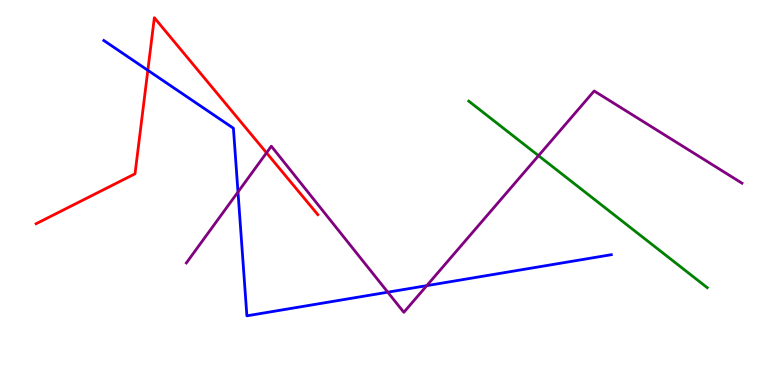[{'lines': ['blue', 'red'], 'intersections': [{'x': 1.91, 'y': 8.17}]}, {'lines': ['green', 'red'], 'intersections': []}, {'lines': ['purple', 'red'], 'intersections': [{'x': 3.44, 'y': 6.03}]}, {'lines': ['blue', 'green'], 'intersections': []}, {'lines': ['blue', 'purple'], 'intersections': [{'x': 3.07, 'y': 5.01}, {'x': 5.0, 'y': 2.41}, {'x': 5.51, 'y': 2.58}]}, {'lines': ['green', 'purple'], 'intersections': [{'x': 6.95, 'y': 5.96}]}]